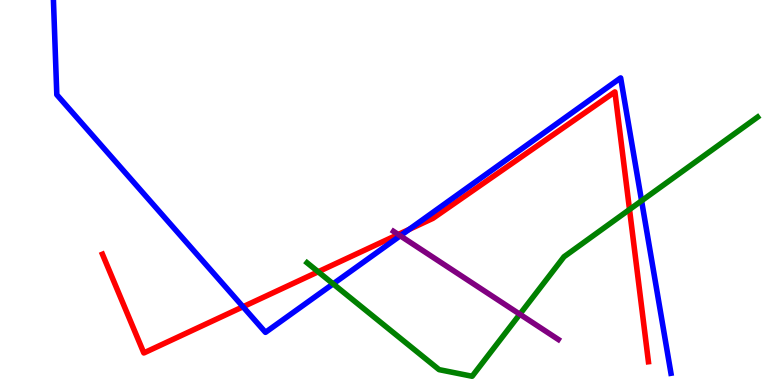[{'lines': ['blue', 'red'], 'intersections': [{'x': 3.14, 'y': 2.03}, {'x': 5.28, 'y': 4.04}]}, {'lines': ['green', 'red'], 'intersections': [{'x': 4.11, 'y': 2.94}, {'x': 8.12, 'y': 4.56}]}, {'lines': ['purple', 'red'], 'intersections': [{'x': 5.14, 'y': 3.91}]}, {'lines': ['blue', 'green'], 'intersections': [{'x': 4.3, 'y': 2.63}, {'x': 8.28, 'y': 4.78}]}, {'lines': ['blue', 'purple'], 'intersections': [{'x': 5.16, 'y': 3.88}]}, {'lines': ['green', 'purple'], 'intersections': [{'x': 6.71, 'y': 1.84}]}]